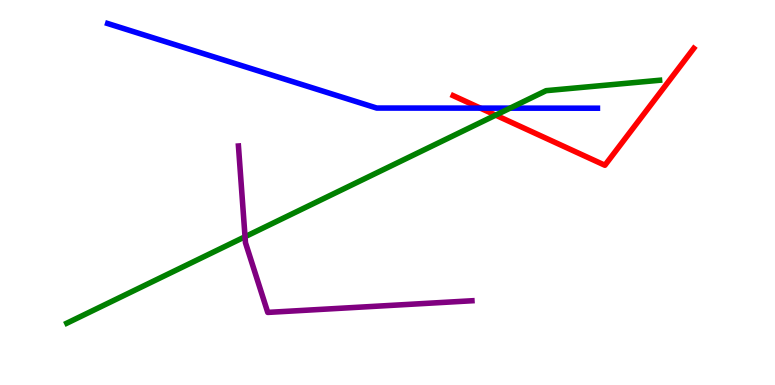[{'lines': ['blue', 'red'], 'intersections': [{'x': 6.2, 'y': 7.19}]}, {'lines': ['green', 'red'], 'intersections': [{'x': 6.4, 'y': 7.01}]}, {'lines': ['purple', 'red'], 'intersections': []}, {'lines': ['blue', 'green'], 'intersections': [{'x': 6.58, 'y': 7.19}]}, {'lines': ['blue', 'purple'], 'intersections': []}, {'lines': ['green', 'purple'], 'intersections': [{'x': 3.16, 'y': 3.85}]}]